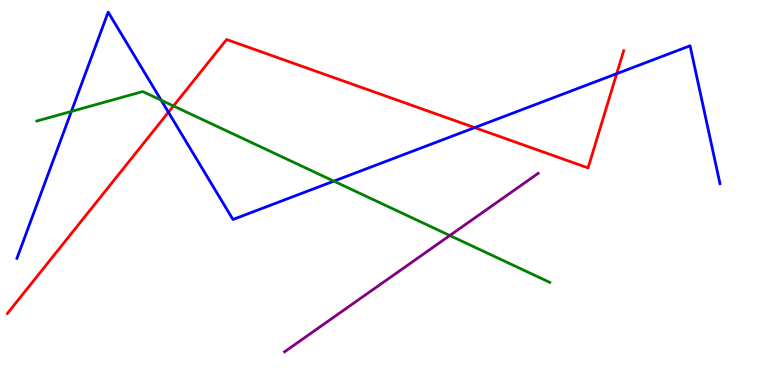[{'lines': ['blue', 'red'], 'intersections': [{'x': 2.17, 'y': 7.08}, {'x': 6.12, 'y': 6.68}, {'x': 7.96, 'y': 8.09}]}, {'lines': ['green', 'red'], 'intersections': [{'x': 2.24, 'y': 7.25}]}, {'lines': ['purple', 'red'], 'intersections': []}, {'lines': ['blue', 'green'], 'intersections': [{'x': 0.921, 'y': 7.11}, {'x': 2.08, 'y': 7.4}, {'x': 4.31, 'y': 5.29}]}, {'lines': ['blue', 'purple'], 'intersections': []}, {'lines': ['green', 'purple'], 'intersections': [{'x': 5.8, 'y': 3.88}]}]